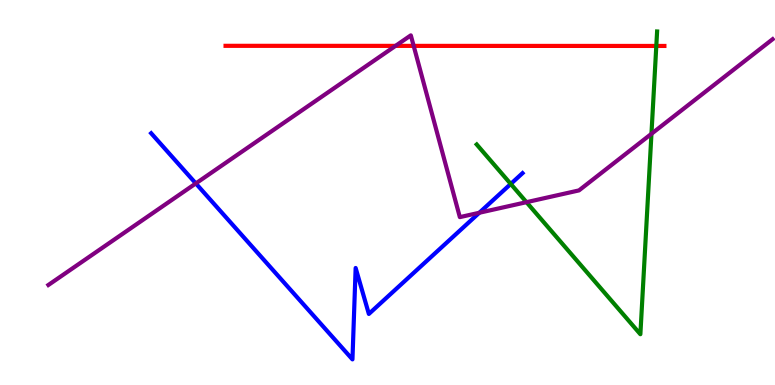[{'lines': ['blue', 'red'], 'intersections': []}, {'lines': ['green', 'red'], 'intersections': [{'x': 8.47, 'y': 8.81}]}, {'lines': ['purple', 'red'], 'intersections': [{'x': 5.1, 'y': 8.81}, {'x': 5.34, 'y': 8.81}]}, {'lines': ['blue', 'green'], 'intersections': [{'x': 6.59, 'y': 5.22}]}, {'lines': ['blue', 'purple'], 'intersections': [{'x': 2.53, 'y': 5.24}, {'x': 6.18, 'y': 4.47}]}, {'lines': ['green', 'purple'], 'intersections': [{'x': 6.79, 'y': 4.75}, {'x': 8.41, 'y': 6.52}]}]